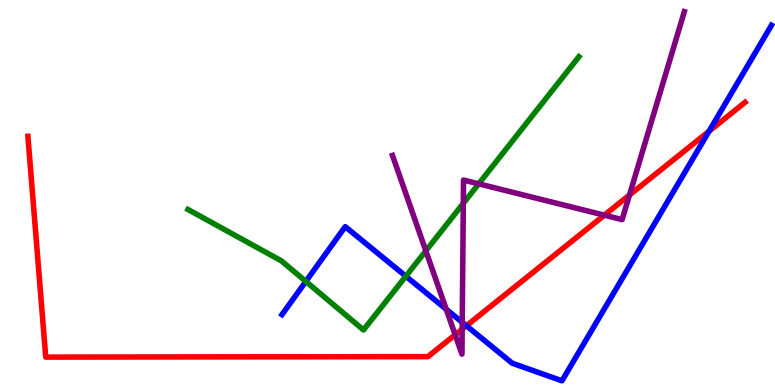[{'lines': ['blue', 'red'], 'intersections': [{'x': 6.02, 'y': 1.54}, {'x': 9.15, 'y': 6.59}]}, {'lines': ['green', 'red'], 'intersections': []}, {'lines': ['purple', 'red'], 'intersections': [{'x': 5.87, 'y': 1.3}, {'x': 5.96, 'y': 1.45}, {'x': 7.8, 'y': 4.41}, {'x': 8.12, 'y': 4.93}]}, {'lines': ['blue', 'green'], 'intersections': [{'x': 3.95, 'y': 2.69}, {'x': 5.24, 'y': 2.83}]}, {'lines': ['blue', 'purple'], 'intersections': [{'x': 5.76, 'y': 1.97}, {'x': 5.96, 'y': 1.63}]}, {'lines': ['green', 'purple'], 'intersections': [{'x': 5.49, 'y': 3.48}, {'x': 5.98, 'y': 4.72}, {'x': 6.18, 'y': 5.23}]}]